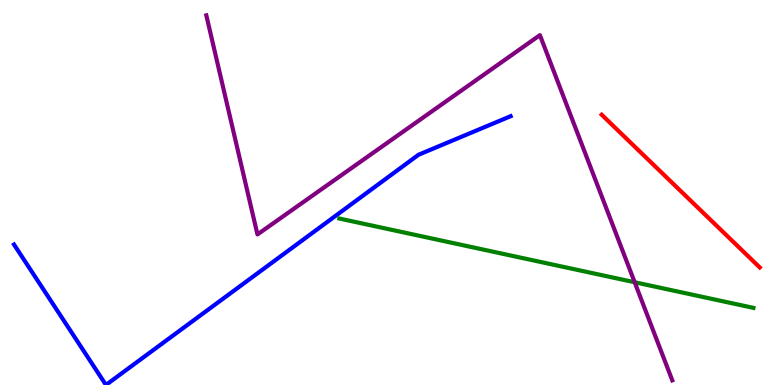[{'lines': ['blue', 'red'], 'intersections': []}, {'lines': ['green', 'red'], 'intersections': []}, {'lines': ['purple', 'red'], 'intersections': []}, {'lines': ['blue', 'green'], 'intersections': []}, {'lines': ['blue', 'purple'], 'intersections': []}, {'lines': ['green', 'purple'], 'intersections': [{'x': 8.19, 'y': 2.67}]}]